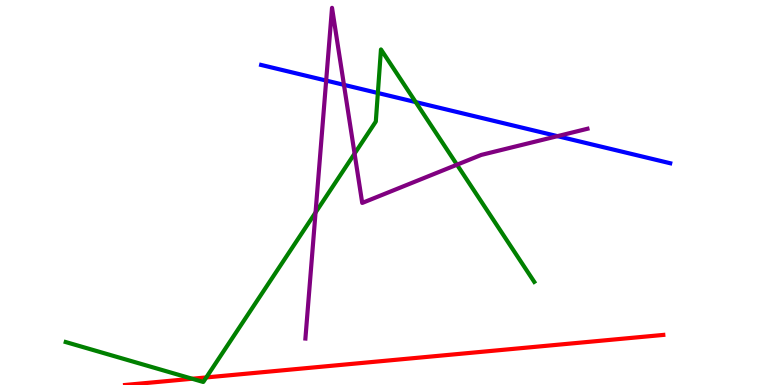[{'lines': ['blue', 'red'], 'intersections': []}, {'lines': ['green', 'red'], 'intersections': [{'x': 2.48, 'y': 0.162}, {'x': 2.66, 'y': 0.197}]}, {'lines': ['purple', 'red'], 'intersections': []}, {'lines': ['blue', 'green'], 'intersections': [{'x': 4.88, 'y': 7.58}, {'x': 5.36, 'y': 7.35}]}, {'lines': ['blue', 'purple'], 'intersections': [{'x': 4.21, 'y': 7.91}, {'x': 4.44, 'y': 7.8}, {'x': 7.19, 'y': 6.46}]}, {'lines': ['green', 'purple'], 'intersections': [{'x': 4.07, 'y': 4.48}, {'x': 4.58, 'y': 6.01}, {'x': 5.9, 'y': 5.72}]}]